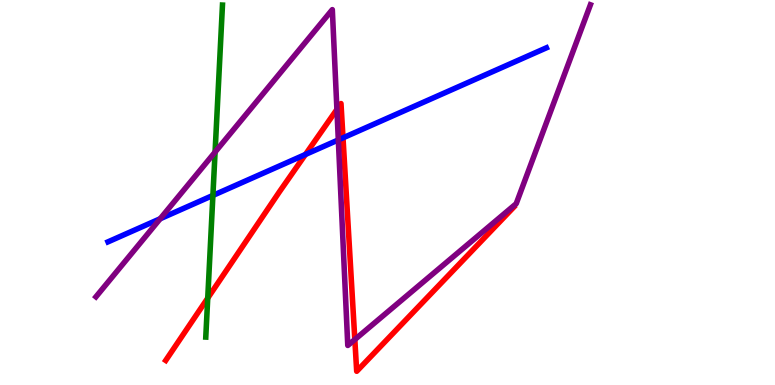[{'lines': ['blue', 'red'], 'intersections': [{'x': 3.94, 'y': 5.99}, {'x': 4.43, 'y': 6.42}]}, {'lines': ['green', 'red'], 'intersections': [{'x': 2.68, 'y': 2.26}]}, {'lines': ['purple', 'red'], 'intersections': [{'x': 4.35, 'y': 7.16}, {'x': 4.58, 'y': 1.18}]}, {'lines': ['blue', 'green'], 'intersections': [{'x': 2.75, 'y': 4.92}]}, {'lines': ['blue', 'purple'], 'intersections': [{'x': 2.07, 'y': 4.32}, {'x': 4.37, 'y': 6.37}]}, {'lines': ['green', 'purple'], 'intersections': [{'x': 2.78, 'y': 6.05}]}]